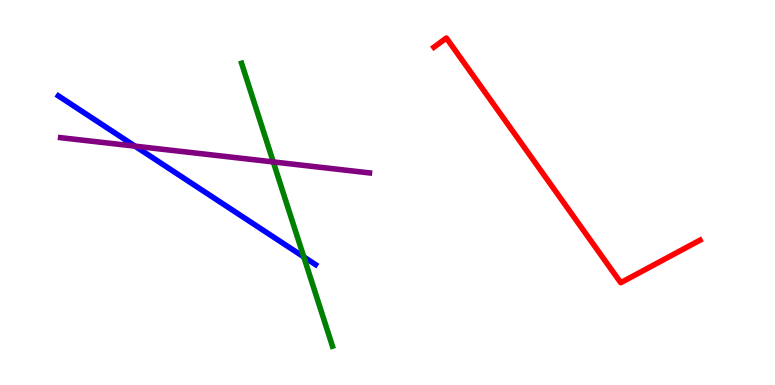[{'lines': ['blue', 'red'], 'intersections': []}, {'lines': ['green', 'red'], 'intersections': []}, {'lines': ['purple', 'red'], 'intersections': []}, {'lines': ['blue', 'green'], 'intersections': [{'x': 3.92, 'y': 3.33}]}, {'lines': ['blue', 'purple'], 'intersections': [{'x': 1.74, 'y': 6.2}]}, {'lines': ['green', 'purple'], 'intersections': [{'x': 3.53, 'y': 5.79}]}]